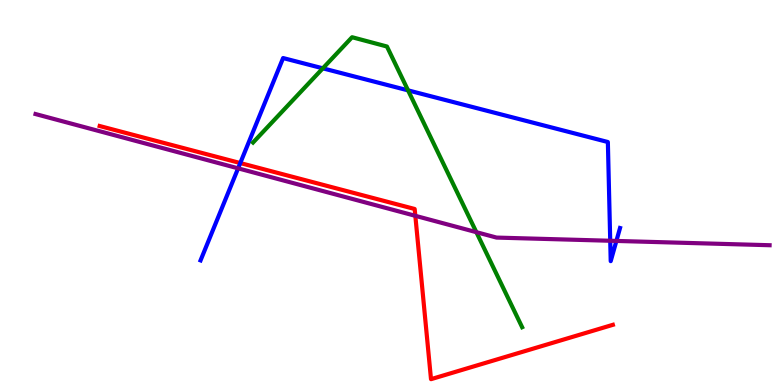[{'lines': ['blue', 'red'], 'intersections': [{'x': 3.1, 'y': 5.76}]}, {'lines': ['green', 'red'], 'intersections': []}, {'lines': ['purple', 'red'], 'intersections': [{'x': 5.36, 'y': 4.39}]}, {'lines': ['blue', 'green'], 'intersections': [{'x': 4.17, 'y': 8.23}, {'x': 5.27, 'y': 7.65}]}, {'lines': ['blue', 'purple'], 'intersections': [{'x': 3.07, 'y': 5.63}, {'x': 7.87, 'y': 3.75}, {'x': 7.95, 'y': 3.74}]}, {'lines': ['green', 'purple'], 'intersections': [{'x': 6.15, 'y': 3.97}]}]